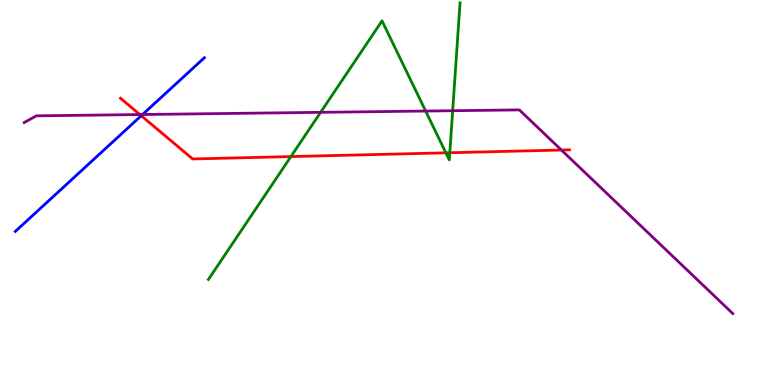[{'lines': ['blue', 'red'], 'intersections': [{'x': 1.82, 'y': 6.99}]}, {'lines': ['green', 'red'], 'intersections': [{'x': 3.75, 'y': 5.93}, {'x': 5.75, 'y': 6.03}, {'x': 5.8, 'y': 6.03}]}, {'lines': ['purple', 'red'], 'intersections': [{'x': 1.8, 'y': 7.02}, {'x': 7.24, 'y': 6.1}]}, {'lines': ['blue', 'green'], 'intersections': []}, {'lines': ['blue', 'purple'], 'intersections': [{'x': 1.84, 'y': 7.03}]}, {'lines': ['green', 'purple'], 'intersections': [{'x': 4.14, 'y': 7.08}, {'x': 5.49, 'y': 7.12}, {'x': 5.84, 'y': 7.12}]}]